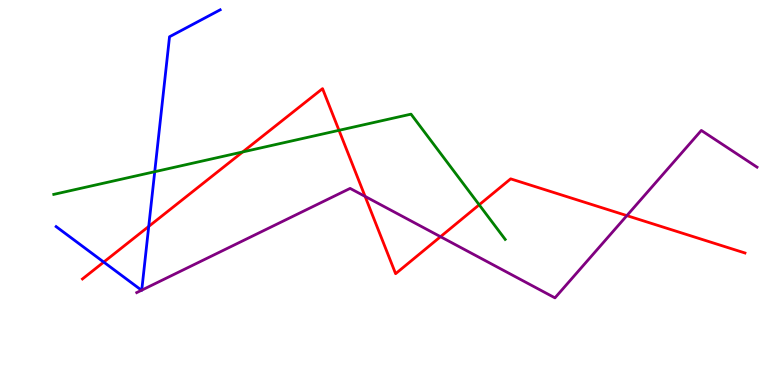[{'lines': ['blue', 'red'], 'intersections': [{'x': 1.34, 'y': 3.19}, {'x': 1.92, 'y': 4.12}]}, {'lines': ['green', 'red'], 'intersections': [{'x': 3.13, 'y': 6.05}, {'x': 4.37, 'y': 6.61}, {'x': 6.18, 'y': 4.68}]}, {'lines': ['purple', 'red'], 'intersections': [{'x': 4.71, 'y': 4.9}, {'x': 5.68, 'y': 3.85}, {'x': 8.09, 'y': 4.4}]}, {'lines': ['blue', 'green'], 'intersections': [{'x': 2.0, 'y': 5.54}]}, {'lines': ['blue', 'purple'], 'intersections': [{'x': 1.83, 'y': 2.46}, {'x': 1.83, 'y': 2.46}]}, {'lines': ['green', 'purple'], 'intersections': []}]